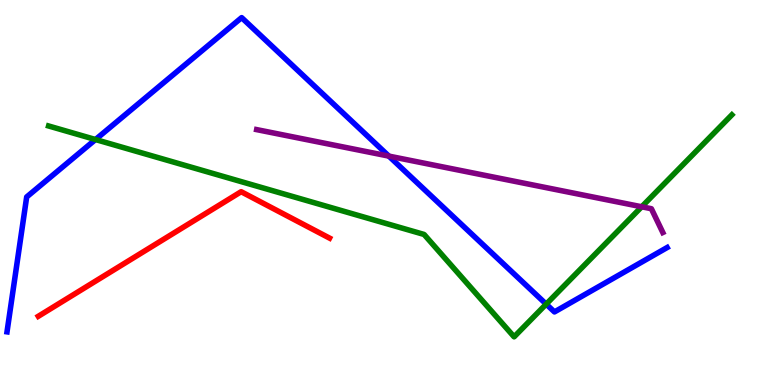[{'lines': ['blue', 'red'], 'intersections': []}, {'lines': ['green', 'red'], 'intersections': []}, {'lines': ['purple', 'red'], 'intersections': []}, {'lines': ['blue', 'green'], 'intersections': [{'x': 1.23, 'y': 6.38}, {'x': 7.05, 'y': 2.1}]}, {'lines': ['blue', 'purple'], 'intersections': [{'x': 5.02, 'y': 5.95}]}, {'lines': ['green', 'purple'], 'intersections': [{'x': 8.28, 'y': 4.63}]}]